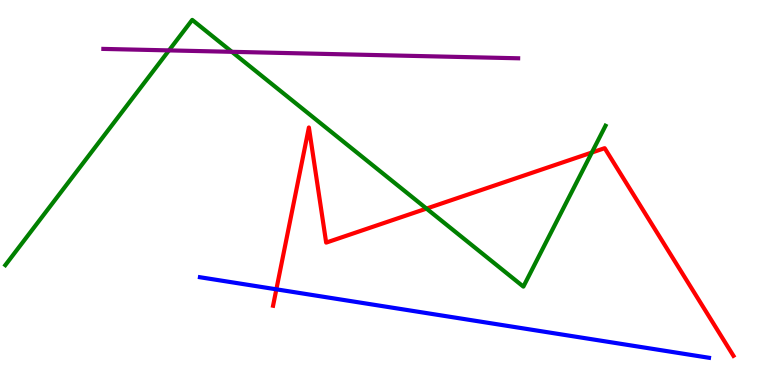[{'lines': ['blue', 'red'], 'intersections': [{'x': 3.57, 'y': 2.49}]}, {'lines': ['green', 'red'], 'intersections': [{'x': 5.5, 'y': 4.58}, {'x': 7.64, 'y': 6.04}]}, {'lines': ['purple', 'red'], 'intersections': []}, {'lines': ['blue', 'green'], 'intersections': []}, {'lines': ['blue', 'purple'], 'intersections': []}, {'lines': ['green', 'purple'], 'intersections': [{'x': 2.18, 'y': 8.69}, {'x': 2.99, 'y': 8.65}]}]